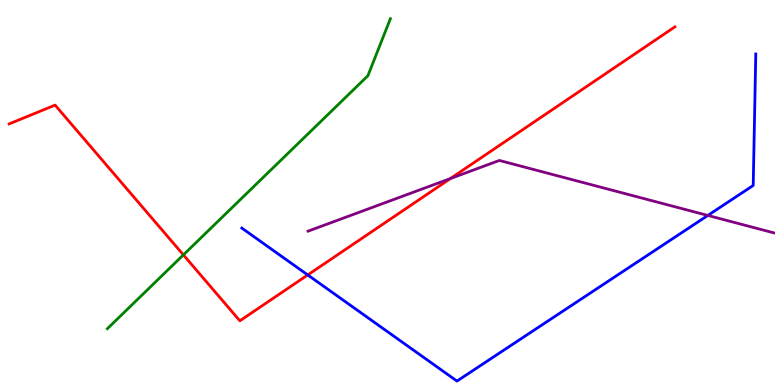[{'lines': ['blue', 'red'], 'intersections': [{'x': 3.97, 'y': 2.86}]}, {'lines': ['green', 'red'], 'intersections': [{'x': 2.37, 'y': 3.38}]}, {'lines': ['purple', 'red'], 'intersections': [{'x': 5.81, 'y': 5.36}]}, {'lines': ['blue', 'green'], 'intersections': []}, {'lines': ['blue', 'purple'], 'intersections': [{'x': 9.13, 'y': 4.4}]}, {'lines': ['green', 'purple'], 'intersections': []}]